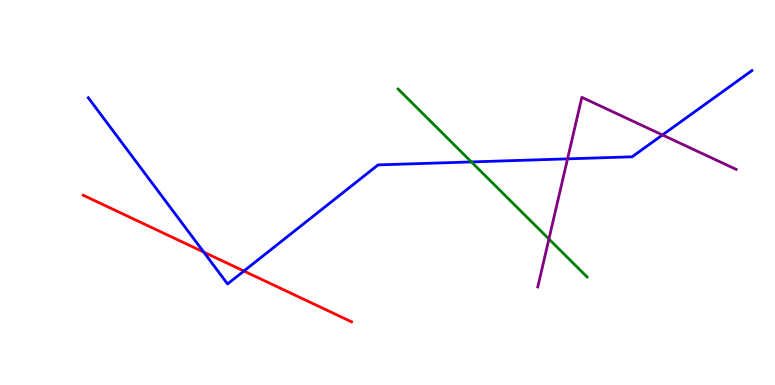[{'lines': ['blue', 'red'], 'intersections': [{'x': 2.63, 'y': 3.45}, {'x': 3.15, 'y': 2.96}]}, {'lines': ['green', 'red'], 'intersections': []}, {'lines': ['purple', 'red'], 'intersections': []}, {'lines': ['blue', 'green'], 'intersections': [{'x': 6.08, 'y': 5.79}]}, {'lines': ['blue', 'purple'], 'intersections': [{'x': 7.32, 'y': 5.87}, {'x': 8.55, 'y': 6.49}]}, {'lines': ['green', 'purple'], 'intersections': [{'x': 7.08, 'y': 3.79}]}]